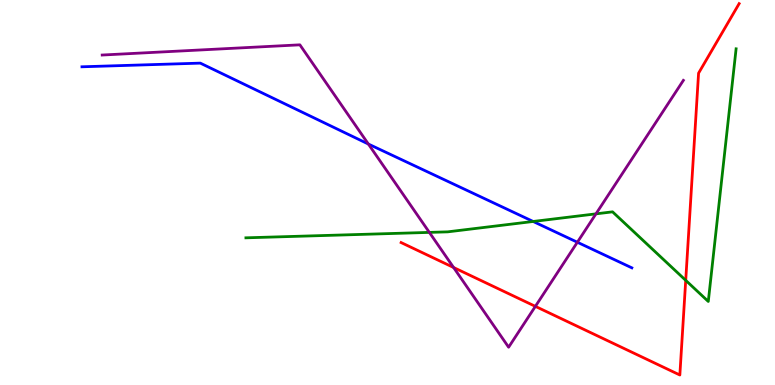[{'lines': ['blue', 'red'], 'intersections': []}, {'lines': ['green', 'red'], 'intersections': [{'x': 8.85, 'y': 2.72}]}, {'lines': ['purple', 'red'], 'intersections': [{'x': 5.85, 'y': 3.05}, {'x': 6.91, 'y': 2.04}]}, {'lines': ['blue', 'green'], 'intersections': [{'x': 6.88, 'y': 4.25}]}, {'lines': ['blue', 'purple'], 'intersections': [{'x': 4.75, 'y': 6.26}, {'x': 7.45, 'y': 3.71}]}, {'lines': ['green', 'purple'], 'intersections': [{'x': 5.54, 'y': 3.96}, {'x': 7.69, 'y': 4.45}]}]